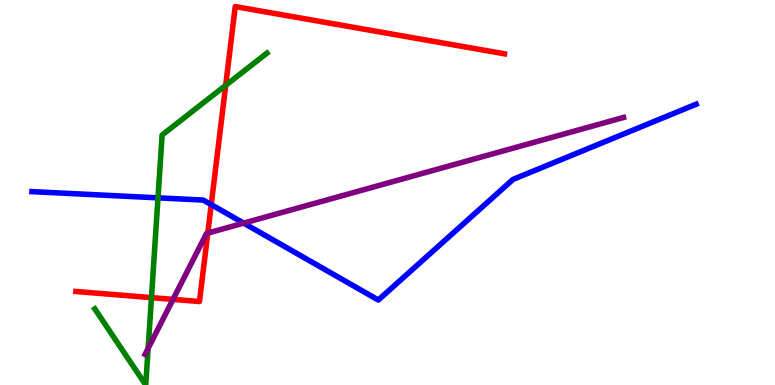[{'lines': ['blue', 'red'], 'intersections': [{'x': 2.73, 'y': 4.69}]}, {'lines': ['green', 'red'], 'intersections': [{'x': 1.95, 'y': 2.27}, {'x': 2.91, 'y': 7.78}]}, {'lines': ['purple', 'red'], 'intersections': [{'x': 2.23, 'y': 2.22}, {'x': 2.68, 'y': 3.95}]}, {'lines': ['blue', 'green'], 'intersections': [{'x': 2.04, 'y': 4.86}]}, {'lines': ['blue', 'purple'], 'intersections': [{'x': 3.14, 'y': 4.2}]}, {'lines': ['green', 'purple'], 'intersections': [{'x': 1.91, 'y': 0.951}]}]